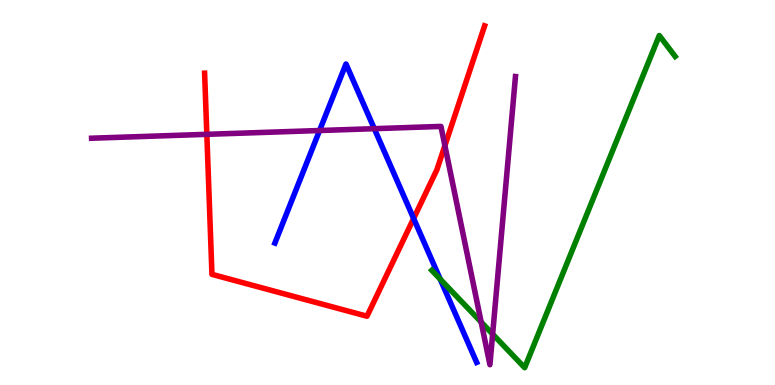[{'lines': ['blue', 'red'], 'intersections': [{'x': 5.34, 'y': 4.33}]}, {'lines': ['green', 'red'], 'intersections': []}, {'lines': ['purple', 'red'], 'intersections': [{'x': 2.67, 'y': 6.51}, {'x': 5.74, 'y': 6.22}]}, {'lines': ['blue', 'green'], 'intersections': [{'x': 5.68, 'y': 2.75}]}, {'lines': ['blue', 'purple'], 'intersections': [{'x': 4.12, 'y': 6.61}, {'x': 4.83, 'y': 6.66}]}, {'lines': ['green', 'purple'], 'intersections': [{'x': 6.21, 'y': 1.63}, {'x': 6.36, 'y': 1.32}]}]